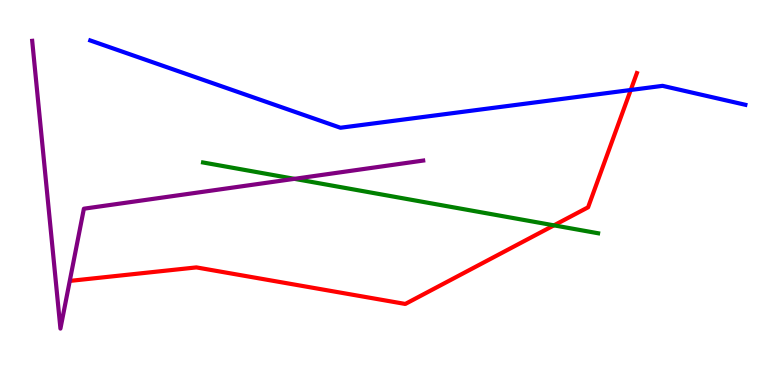[{'lines': ['blue', 'red'], 'intersections': [{'x': 8.14, 'y': 7.66}]}, {'lines': ['green', 'red'], 'intersections': [{'x': 7.15, 'y': 4.15}]}, {'lines': ['purple', 'red'], 'intersections': []}, {'lines': ['blue', 'green'], 'intersections': []}, {'lines': ['blue', 'purple'], 'intersections': []}, {'lines': ['green', 'purple'], 'intersections': [{'x': 3.8, 'y': 5.35}]}]